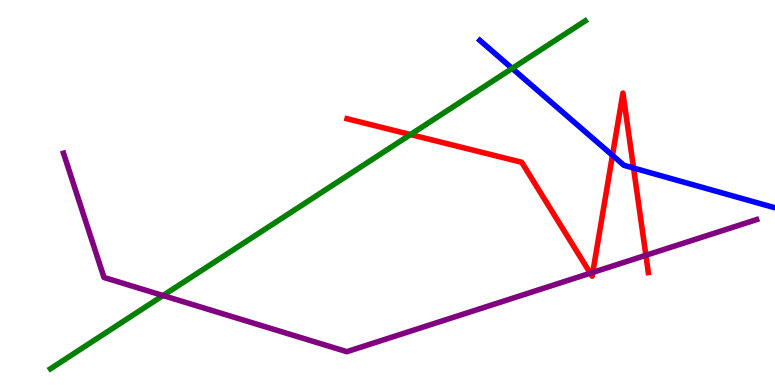[{'lines': ['blue', 'red'], 'intersections': [{'x': 7.9, 'y': 5.96}, {'x': 8.17, 'y': 5.64}]}, {'lines': ['green', 'red'], 'intersections': [{'x': 5.3, 'y': 6.51}]}, {'lines': ['purple', 'red'], 'intersections': [{'x': 7.62, 'y': 2.9}, {'x': 7.65, 'y': 2.92}, {'x': 8.33, 'y': 3.37}]}, {'lines': ['blue', 'green'], 'intersections': [{'x': 6.61, 'y': 8.22}]}, {'lines': ['blue', 'purple'], 'intersections': []}, {'lines': ['green', 'purple'], 'intersections': [{'x': 2.1, 'y': 2.32}]}]